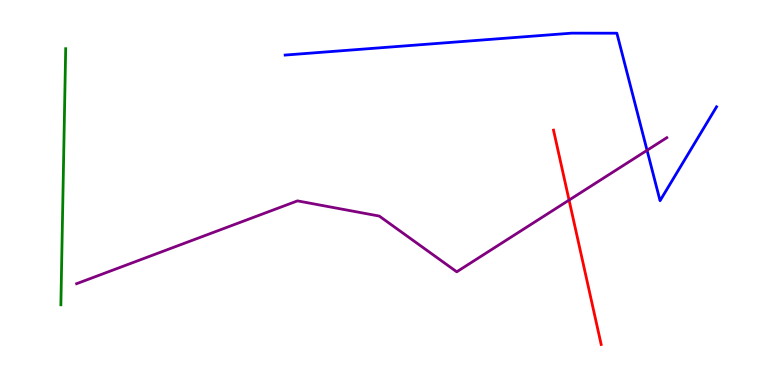[{'lines': ['blue', 'red'], 'intersections': []}, {'lines': ['green', 'red'], 'intersections': []}, {'lines': ['purple', 'red'], 'intersections': [{'x': 7.34, 'y': 4.8}]}, {'lines': ['blue', 'green'], 'intersections': []}, {'lines': ['blue', 'purple'], 'intersections': [{'x': 8.35, 'y': 6.1}]}, {'lines': ['green', 'purple'], 'intersections': []}]